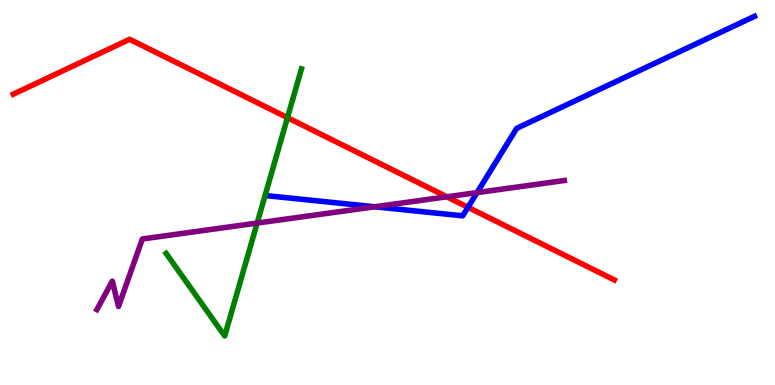[{'lines': ['blue', 'red'], 'intersections': [{'x': 6.04, 'y': 4.62}]}, {'lines': ['green', 'red'], 'intersections': [{'x': 3.71, 'y': 6.94}]}, {'lines': ['purple', 'red'], 'intersections': [{'x': 5.77, 'y': 4.89}]}, {'lines': ['blue', 'green'], 'intersections': []}, {'lines': ['blue', 'purple'], 'intersections': [{'x': 4.84, 'y': 4.63}, {'x': 6.16, 'y': 5.0}]}, {'lines': ['green', 'purple'], 'intersections': [{'x': 3.32, 'y': 4.21}]}]